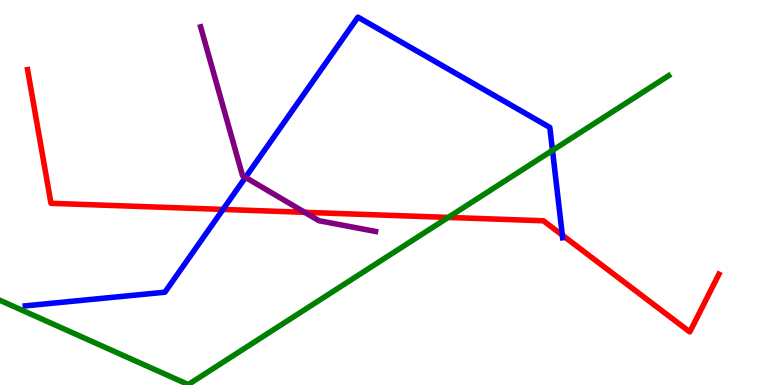[{'lines': ['blue', 'red'], 'intersections': [{'x': 2.88, 'y': 4.56}, {'x': 7.26, 'y': 3.89}]}, {'lines': ['green', 'red'], 'intersections': [{'x': 5.78, 'y': 4.35}]}, {'lines': ['purple', 'red'], 'intersections': [{'x': 3.93, 'y': 4.49}]}, {'lines': ['blue', 'green'], 'intersections': [{'x': 7.13, 'y': 6.09}]}, {'lines': ['blue', 'purple'], 'intersections': [{'x': 3.17, 'y': 5.39}]}, {'lines': ['green', 'purple'], 'intersections': []}]